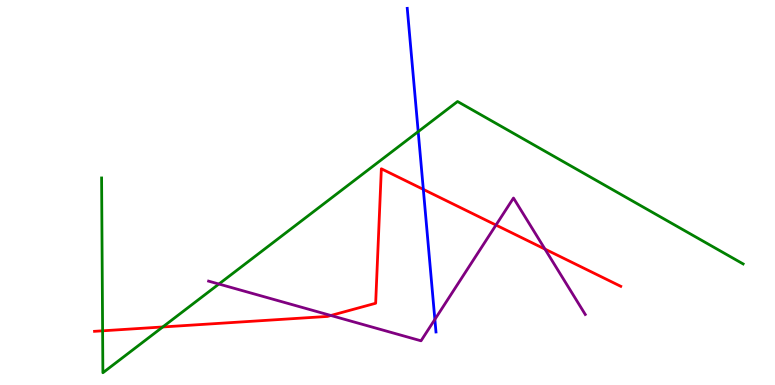[{'lines': ['blue', 'red'], 'intersections': [{'x': 5.46, 'y': 5.08}]}, {'lines': ['green', 'red'], 'intersections': [{'x': 1.32, 'y': 1.41}, {'x': 2.1, 'y': 1.51}]}, {'lines': ['purple', 'red'], 'intersections': [{'x': 4.27, 'y': 1.81}, {'x': 6.4, 'y': 4.15}, {'x': 7.03, 'y': 3.53}]}, {'lines': ['blue', 'green'], 'intersections': [{'x': 5.4, 'y': 6.58}]}, {'lines': ['blue', 'purple'], 'intersections': [{'x': 5.61, 'y': 1.7}]}, {'lines': ['green', 'purple'], 'intersections': [{'x': 2.82, 'y': 2.62}]}]